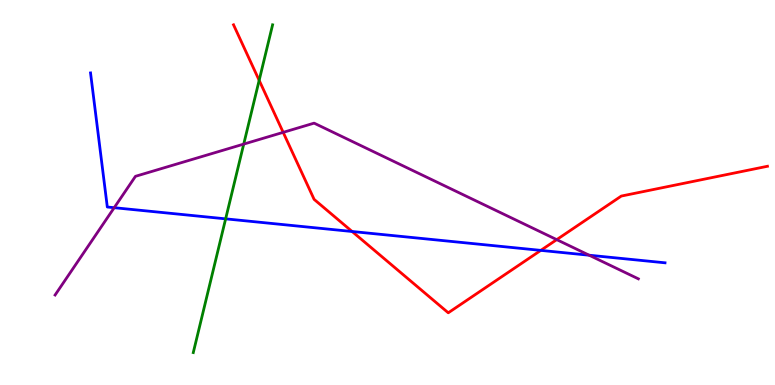[{'lines': ['blue', 'red'], 'intersections': [{'x': 4.54, 'y': 3.99}, {'x': 6.98, 'y': 3.5}]}, {'lines': ['green', 'red'], 'intersections': [{'x': 3.34, 'y': 7.91}]}, {'lines': ['purple', 'red'], 'intersections': [{'x': 3.65, 'y': 6.56}, {'x': 7.18, 'y': 3.78}]}, {'lines': ['blue', 'green'], 'intersections': [{'x': 2.91, 'y': 4.32}]}, {'lines': ['blue', 'purple'], 'intersections': [{'x': 1.47, 'y': 4.61}, {'x': 7.6, 'y': 3.37}]}, {'lines': ['green', 'purple'], 'intersections': [{'x': 3.14, 'y': 6.26}]}]